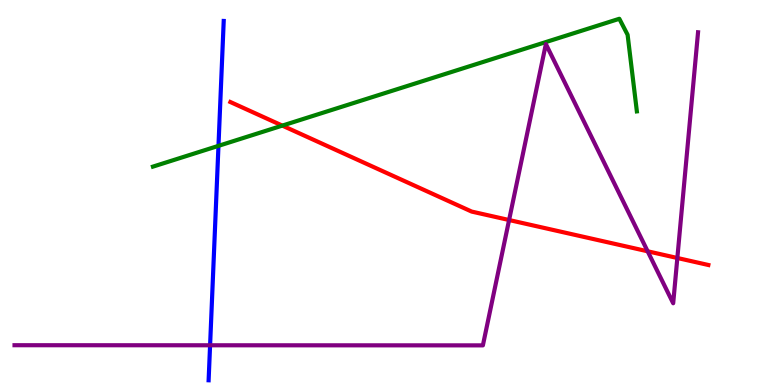[{'lines': ['blue', 'red'], 'intersections': []}, {'lines': ['green', 'red'], 'intersections': [{'x': 3.64, 'y': 6.74}]}, {'lines': ['purple', 'red'], 'intersections': [{'x': 6.57, 'y': 4.29}, {'x': 8.36, 'y': 3.47}, {'x': 8.74, 'y': 3.3}]}, {'lines': ['blue', 'green'], 'intersections': [{'x': 2.82, 'y': 6.21}]}, {'lines': ['blue', 'purple'], 'intersections': [{'x': 2.71, 'y': 1.03}]}, {'lines': ['green', 'purple'], 'intersections': []}]